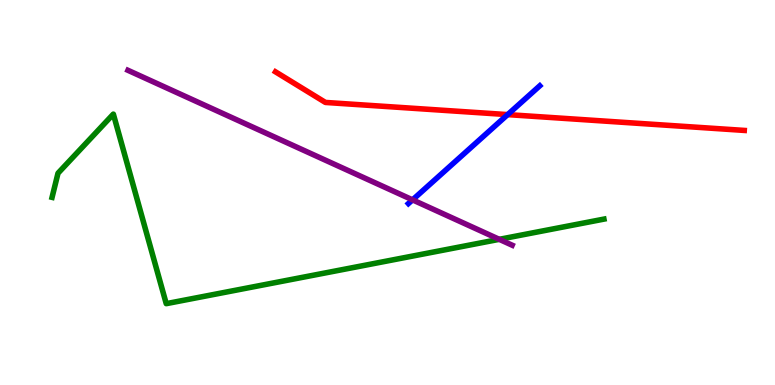[{'lines': ['blue', 'red'], 'intersections': [{'x': 6.55, 'y': 7.02}]}, {'lines': ['green', 'red'], 'intersections': []}, {'lines': ['purple', 'red'], 'intersections': []}, {'lines': ['blue', 'green'], 'intersections': []}, {'lines': ['blue', 'purple'], 'intersections': [{'x': 5.32, 'y': 4.81}]}, {'lines': ['green', 'purple'], 'intersections': [{'x': 6.44, 'y': 3.78}]}]